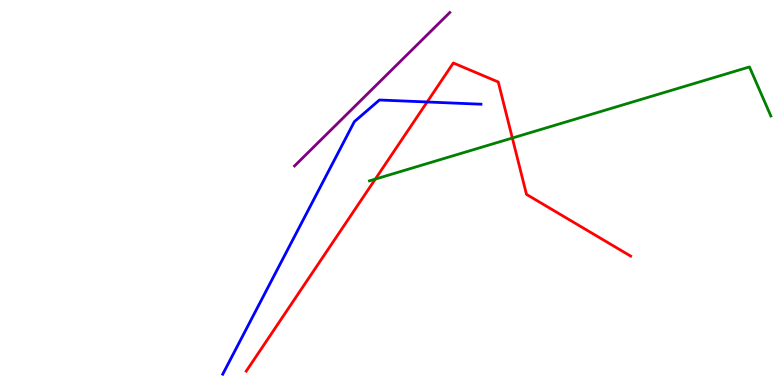[{'lines': ['blue', 'red'], 'intersections': [{'x': 5.51, 'y': 7.35}]}, {'lines': ['green', 'red'], 'intersections': [{'x': 4.84, 'y': 5.35}, {'x': 6.61, 'y': 6.42}]}, {'lines': ['purple', 'red'], 'intersections': []}, {'lines': ['blue', 'green'], 'intersections': []}, {'lines': ['blue', 'purple'], 'intersections': []}, {'lines': ['green', 'purple'], 'intersections': []}]